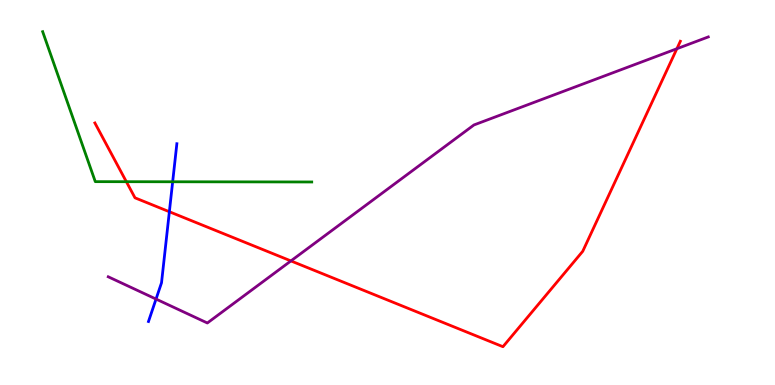[{'lines': ['blue', 'red'], 'intersections': [{'x': 2.19, 'y': 4.5}]}, {'lines': ['green', 'red'], 'intersections': [{'x': 1.63, 'y': 5.28}]}, {'lines': ['purple', 'red'], 'intersections': [{'x': 3.75, 'y': 3.22}, {'x': 8.73, 'y': 8.73}]}, {'lines': ['blue', 'green'], 'intersections': [{'x': 2.23, 'y': 5.28}]}, {'lines': ['blue', 'purple'], 'intersections': [{'x': 2.01, 'y': 2.23}]}, {'lines': ['green', 'purple'], 'intersections': []}]